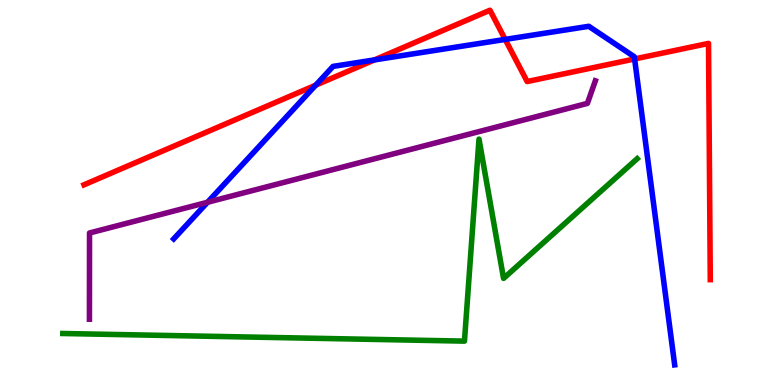[{'lines': ['blue', 'red'], 'intersections': [{'x': 4.07, 'y': 7.79}, {'x': 4.83, 'y': 8.44}, {'x': 6.52, 'y': 8.98}, {'x': 8.19, 'y': 8.47}]}, {'lines': ['green', 'red'], 'intersections': []}, {'lines': ['purple', 'red'], 'intersections': []}, {'lines': ['blue', 'green'], 'intersections': []}, {'lines': ['blue', 'purple'], 'intersections': [{'x': 2.68, 'y': 4.75}]}, {'lines': ['green', 'purple'], 'intersections': []}]